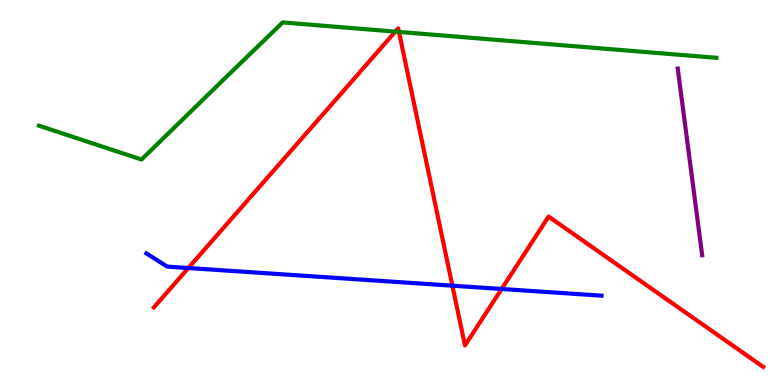[{'lines': ['blue', 'red'], 'intersections': [{'x': 2.43, 'y': 3.04}, {'x': 5.84, 'y': 2.58}, {'x': 6.47, 'y': 2.49}]}, {'lines': ['green', 'red'], 'intersections': [{'x': 5.1, 'y': 9.18}, {'x': 5.15, 'y': 9.17}]}, {'lines': ['purple', 'red'], 'intersections': []}, {'lines': ['blue', 'green'], 'intersections': []}, {'lines': ['blue', 'purple'], 'intersections': []}, {'lines': ['green', 'purple'], 'intersections': []}]